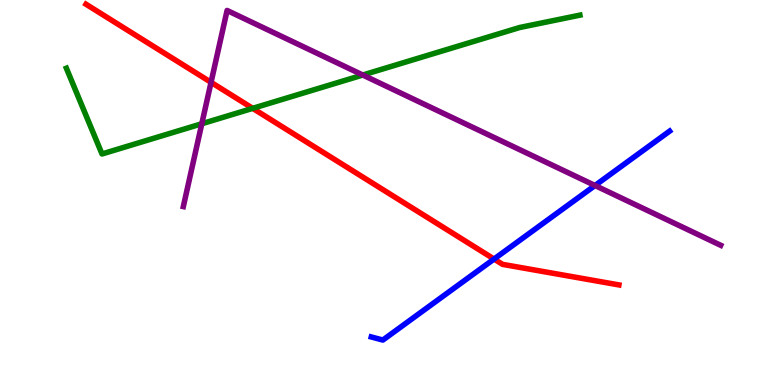[{'lines': ['blue', 'red'], 'intersections': [{'x': 6.37, 'y': 3.27}]}, {'lines': ['green', 'red'], 'intersections': [{'x': 3.26, 'y': 7.19}]}, {'lines': ['purple', 'red'], 'intersections': [{'x': 2.72, 'y': 7.86}]}, {'lines': ['blue', 'green'], 'intersections': []}, {'lines': ['blue', 'purple'], 'intersections': [{'x': 7.68, 'y': 5.18}]}, {'lines': ['green', 'purple'], 'intersections': [{'x': 2.6, 'y': 6.79}, {'x': 4.68, 'y': 8.05}]}]